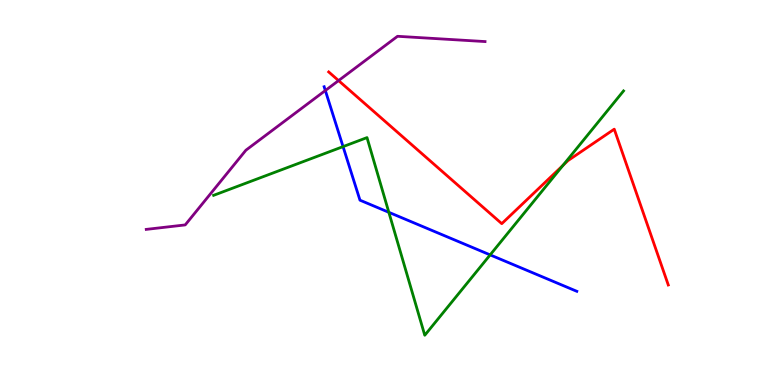[{'lines': ['blue', 'red'], 'intersections': []}, {'lines': ['green', 'red'], 'intersections': [{'x': 7.26, 'y': 5.71}]}, {'lines': ['purple', 'red'], 'intersections': [{'x': 4.37, 'y': 7.91}]}, {'lines': ['blue', 'green'], 'intersections': [{'x': 4.43, 'y': 6.19}, {'x': 5.02, 'y': 4.49}, {'x': 6.32, 'y': 3.38}]}, {'lines': ['blue', 'purple'], 'intersections': [{'x': 4.2, 'y': 7.65}]}, {'lines': ['green', 'purple'], 'intersections': []}]